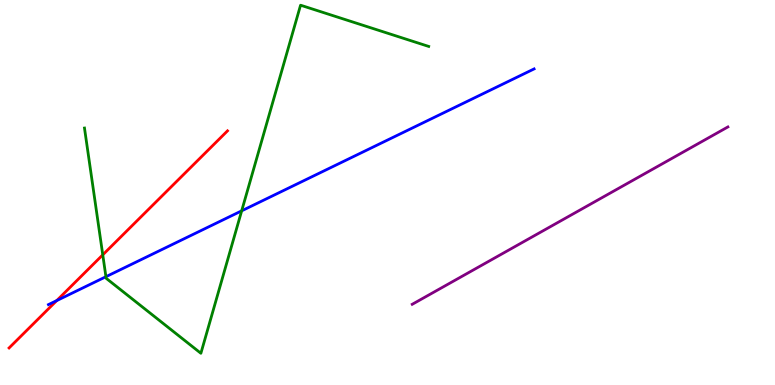[{'lines': ['blue', 'red'], 'intersections': [{'x': 0.732, 'y': 2.19}]}, {'lines': ['green', 'red'], 'intersections': [{'x': 1.33, 'y': 3.38}]}, {'lines': ['purple', 'red'], 'intersections': []}, {'lines': ['blue', 'green'], 'intersections': [{'x': 1.37, 'y': 2.81}, {'x': 3.12, 'y': 4.52}]}, {'lines': ['blue', 'purple'], 'intersections': []}, {'lines': ['green', 'purple'], 'intersections': []}]